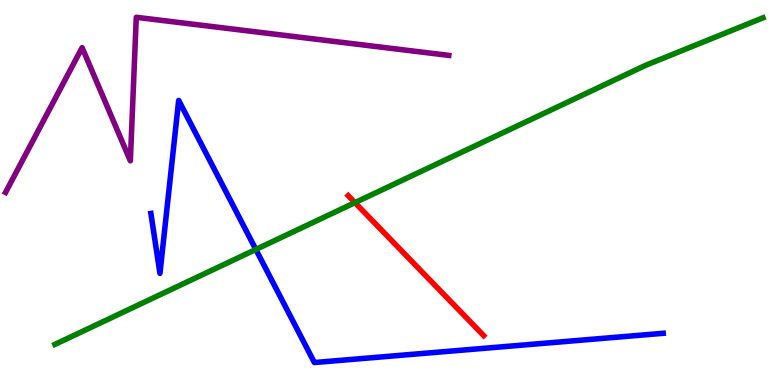[{'lines': ['blue', 'red'], 'intersections': []}, {'lines': ['green', 'red'], 'intersections': [{'x': 4.58, 'y': 4.74}]}, {'lines': ['purple', 'red'], 'intersections': []}, {'lines': ['blue', 'green'], 'intersections': [{'x': 3.3, 'y': 3.52}]}, {'lines': ['blue', 'purple'], 'intersections': []}, {'lines': ['green', 'purple'], 'intersections': []}]